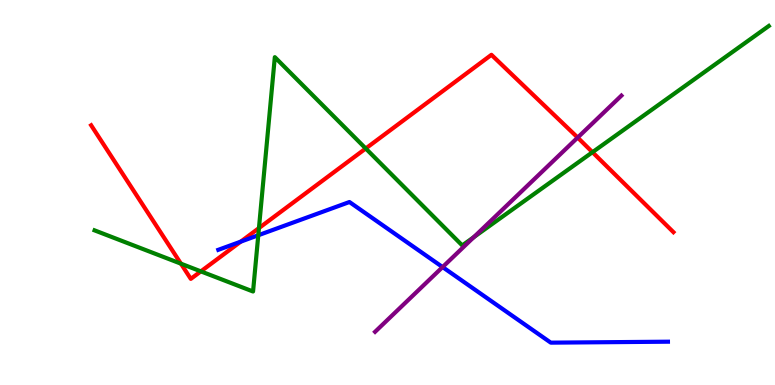[{'lines': ['blue', 'red'], 'intersections': [{'x': 3.11, 'y': 3.72}]}, {'lines': ['green', 'red'], 'intersections': [{'x': 2.33, 'y': 3.15}, {'x': 2.59, 'y': 2.95}, {'x': 3.34, 'y': 4.08}, {'x': 4.72, 'y': 6.14}, {'x': 7.64, 'y': 6.05}]}, {'lines': ['purple', 'red'], 'intersections': [{'x': 7.45, 'y': 6.43}]}, {'lines': ['blue', 'green'], 'intersections': [{'x': 3.33, 'y': 3.89}]}, {'lines': ['blue', 'purple'], 'intersections': [{'x': 5.71, 'y': 3.06}]}, {'lines': ['green', 'purple'], 'intersections': [{'x': 6.11, 'y': 3.84}]}]